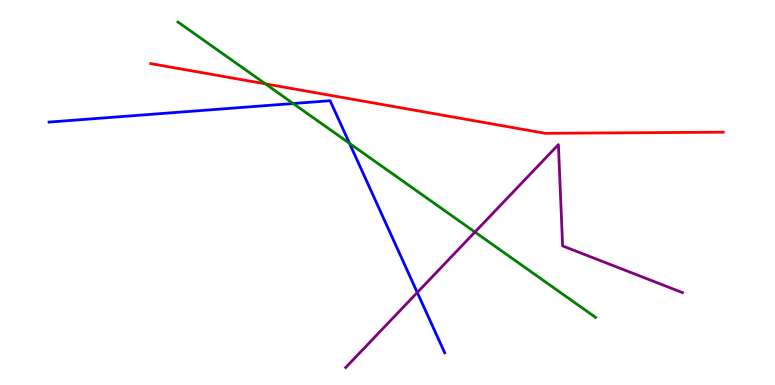[{'lines': ['blue', 'red'], 'intersections': []}, {'lines': ['green', 'red'], 'intersections': [{'x': 3.42, 'y': 7.82}]}, {'lines': ['purple', 'red'], 'intersections': []}, {'lines': ['blue', 'green'], 'intersections': [{'x': 3.78, 'y': 7.31}, {'x': 4.51, 'y': 6.28}]}, {'lines': ['blue', 'purple'], 'intersections': [{'x': 5.38, 'y': 2.4}]}, {'lines': ['green', 'purple'], 'intersections': [{'x': 6.13, 'y': 3.97}]}]